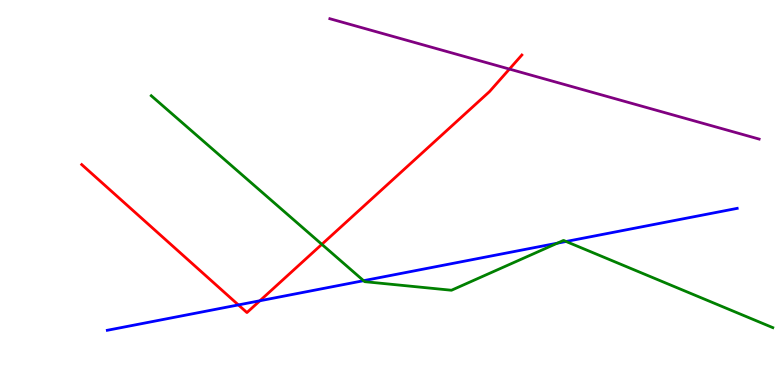[{'lines': ['blue', 'red'], 'intersections': [{'x': 3.08, 'y': 2.08}, {'x': 3.35, 'y': 2.19}]}, {'lines': ['green', 'red'], 'intersections': [{'x': 4.15, 'y': 3.65}]}, {'lines': ['purple', 'red'], 'intersections': [{'x': 6.57, 'y': 8.21}]}, {'lines': ['blue', 'green'], 'intersections': [{'x': 4.69, 'y': 2.71}, {'x': 7.19, 'y': 3.68}, {'x': 7.3, 'y': 3.73}]}, {'lines': ['blue', 'purple'], 'intersections': []}, {'lines': ['green', 'purple'], 'intersections': []}]